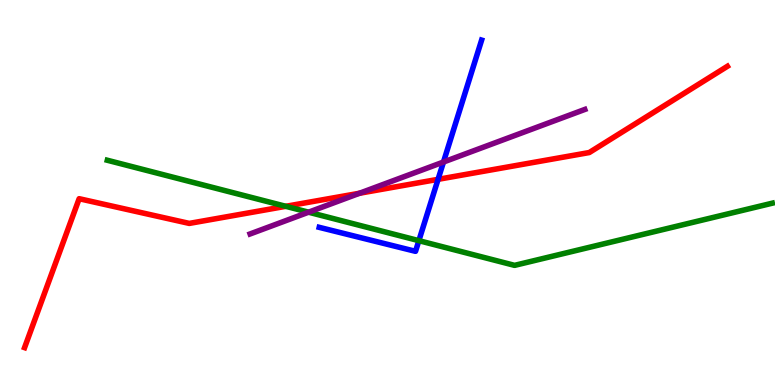[{'lines': ['blue', 'red'], 'intersections': [{'x': 5.65, 'y': 5.34}]}, {'lines': ['green', 'red'], 'intersections': [{'x': 3.69, 'y': 4.64}]}, {'lines': ['purple', 'red'], 'intersections': [{'x': 4.64, 'y': 4.98}]}, {'lines': ['blue', 'green'], 'intersections': [{'x': 5.4, 'y': 3.75}]}, {'lines': ['blue', 'purple'], 'intersections': [{'x': 5.72, 'y': 5.79}]}, {'lines': ['green', 'purple'], 'intersections': [{'x': 3.98, 'y': 4.49}]}]